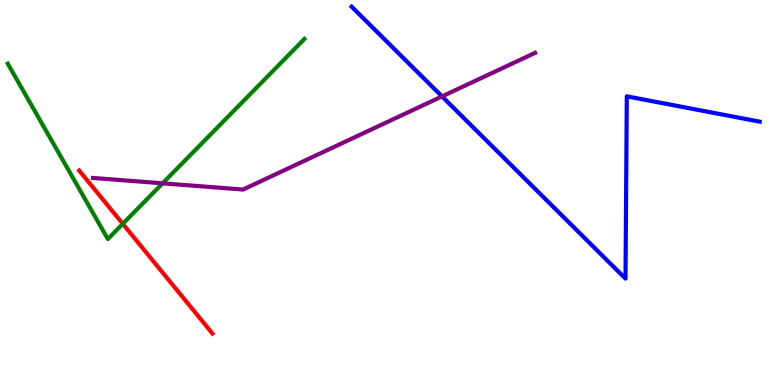[{'lines': ['blue', 'red'], 'intersections': []}, {'lines': ['green', 'red'], 'intersections': [{'x': 1.58, 'y': 4.19}]}, {'lines': ['purple', 'red'], 'intersections': []}, {'lines': ['blue', 'green'], 'intersections': []}, {'lines': ['blue', 'purple'], 'intersections': [{'x': 5.7, 'y': 7.5}]}, {'lines': ['green', 'purple'], 'intersections': [{'x': 2.1, 'y': 5.24}]}]